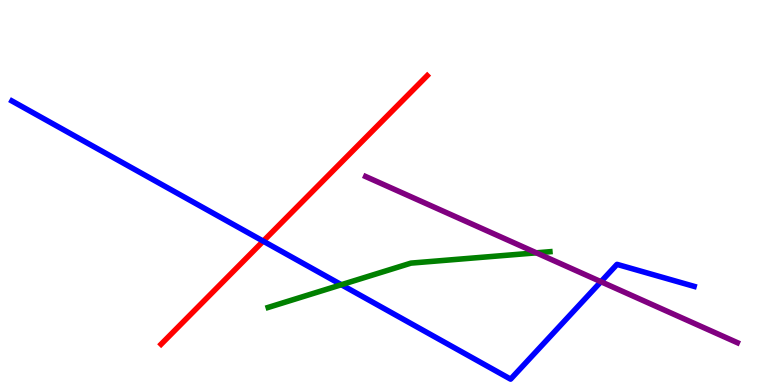[{'lines': ['blue', 'red'], 'intersections': [{'x': 3.4, 'y': 3.74}]}, {'lines': ['green', 'red'], 'intersections': []}, {'lines': ['purple', 'red'], 'intersections': []}, {'lines': ['blue', 'green'], 'intersections': [{'x': 4.4, 'y': 2.6}]}, {'lines': ['blue', 'purple'], 'intersections': [{'x': 7.75, 'y': 2.68}]}, {'lines': ['green', 'purple'], 'intersections': [{'x': 6.92, 'y': 3.43}]}]